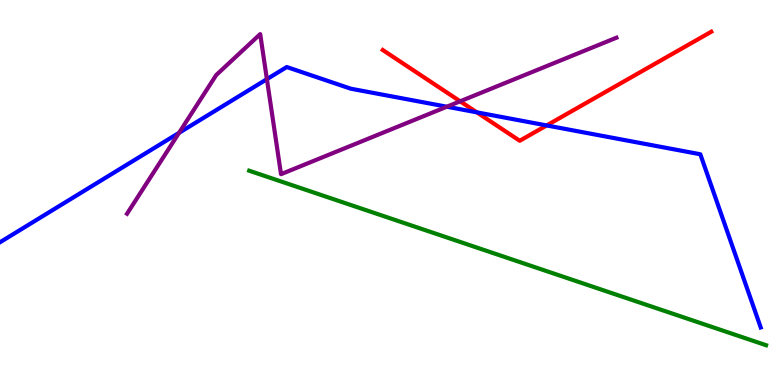[{'lines': ['blue', 'red'], 'intersections': [{'x': 6.15, 'y': 7.08}, {'x': 7.05, 'y': 6.74}]}, {'lines': ['green', 'red'], 'intersections': []}, {'lines': ['purple', 'red'], 'intersections': [{'x': 5.94, 'y': 7.37}]}, {'lines': ['blue', 'green'], 'intersections': []}, {'lines': ['blue', 'purple'], 'intersections': [{'x': 2.31, 'y': 6.55}, {'x': 3.44, 'y': 7.94}, {'x': 5.77, 'y': 7.23}]}, {'lines': ['green', 'purple'], 'intersections': []}]